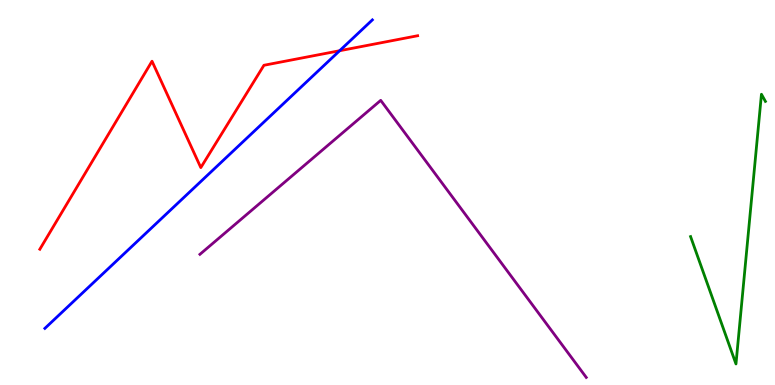[{'lines': ['blue', 'red'], 'intersections': [{'x': 4.38, 'y': 8.68}]}, {'lines': ['green', 'red'], 'intersections': []}, {'lines': ['purple', 'red'], 'intersections': []}, {'lines': ['blue', 'green'], 'intersections': []}, {'lines': ['blue', 'purple'], 'intersections': []}, {'lines': ['green', 'purple'], 'intersections': []}]